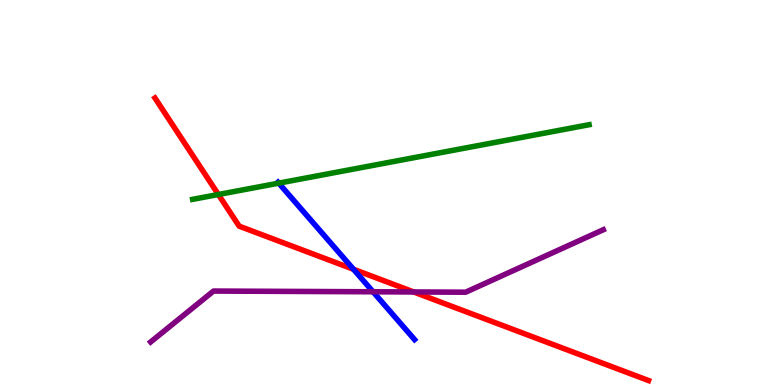[{'lines': ['blue', 'red'], 'intersections': [{'x': 4.56, 'y': 3.01}]}, {'lines': ['green', 'red'], 'intersections': [{'x': 2.82, 'y': 4.95}]}, {'lines': ['purple', 'red'], 'intersections': [{'x': 5.34, 'y': 2.42}]}, {'lines': ['blue', 'green'], 'intersections': [{'x': 3.6, 'y': 5.24}]}, {'lines': ['blue', 'purple'], 'intersections': [{'x': 4.81, 'y': 2.42}]}, {'lines': ['green', 'purple'], 'intersections': []}]